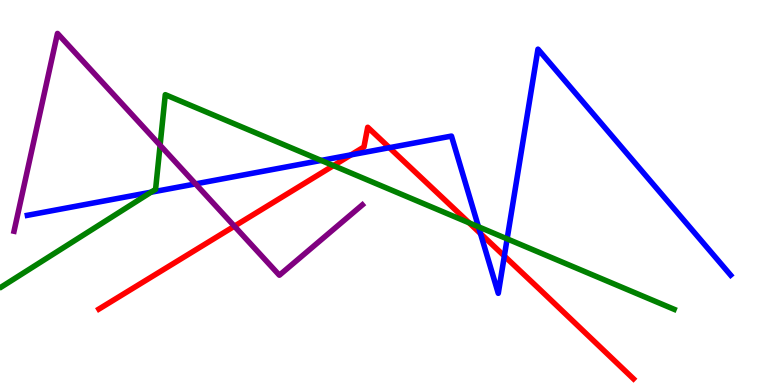[{'lines': ['blue', 'red'], 'intersections': [{'x': 4.53, 'y': 5.98}, {'x': 5.02, 'y': 6.16}, {'x': 6.2, 'y': 3.93}, {'x': 6.51, 'y': 3.35}]}, {'lines': ['green', 'red'], 'intersections': [{'x': 4.3, 'y': 5.7}, {'x': 6.05, 'y': 4.21}]}, {'lines': ['purple', 'red'], 'intersections': [{'x': 3.02, 'y': 4.12}]}, {'lines': ['blue', 'green'], 'intersections': [{'x': 1.95, 'y': 5.01}, {'x': 4.14, 'y': 5.83}, {'x': 6.17, 'y': 4.11}, {'x': 6.54, 'y': 3.8}]}, {'lines': ['blue', 'purple'], 'intersections': [{'x': 2.52, 'y': 5.22}]}, {'lines': ['green', 'purple'], 'intersections': [{'x': 2.07, 'y': 6.23}]}]